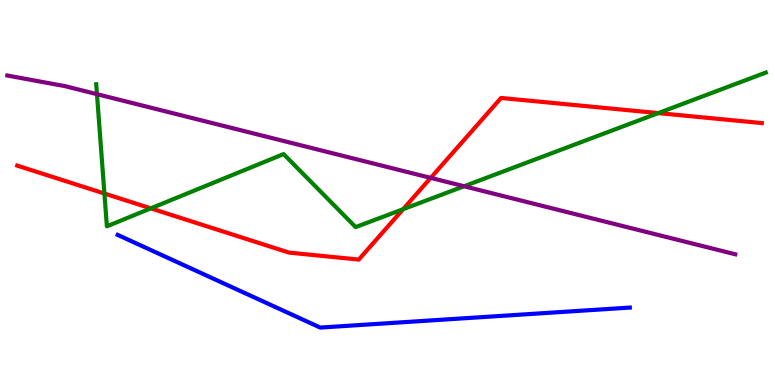[{'lines': ['blue', 'red'], 'intersections': []}, {'lines': ['green', 'red'], 'intersections': [{'x': 1.35, 'y': 4.97}, {'x': 1.95, 'y': 4.59}, {'x': 5.2, 'y': 4.57}, {'x': 8.49, 'y': 7.06}]}, {'lines': ['purple', 'red'], 'intersections': [{'x': 5.56, 'y': 5.38}]}, {'lines': ['blue', 'green'], 'intersections': []}, {'lines': ['blue', 'purple'], 'intersections': []}, {'lines': ['green', 'purple'], 'intersections': [{'x': 1.25, 'y': 7.55}, {'x': 5.99, 'y': 5.16}]}]